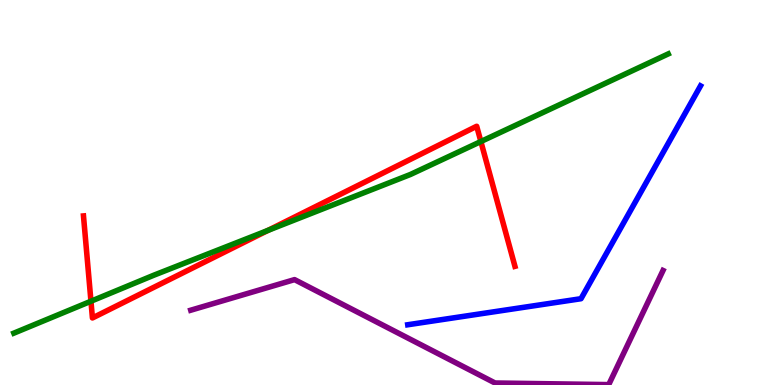[{'lines': ['blue', 'red'], 'intersections': []}, {'lines': ['green', 'red'], 'intersections': [{'x': 1.17, 'y': 2.18}, {'x': 3.46, 'y': 4.01}, {'x': 6.2, 'y': 6.32}]}, {'lines': ['purple', 'red'], 'intersections': []}, {'lines': ['blue', 'green'], 'intersections': []}, {'lines': ['blue', 'purple'], 'intersections': []}, {'lines': ['green', 'purple'], 'intersections': []}]